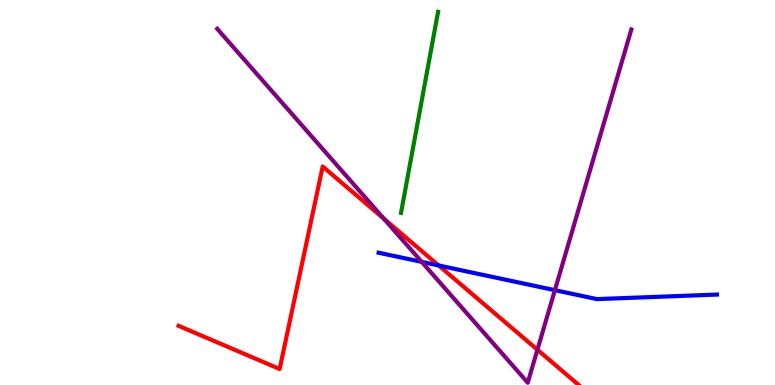[{'lines': ['blue', 'red'], 'intersections': [{'x': 5.66, 'y': 3.1}]}, {'lines': ['green', 'red'], 'intersections': []}, {'lines': ['purple', 'red'], 'intersections': [{'x': 4.95, 'y': 4.32}, {'x': 6.93, 'y': 0.916}]}, {'lines': ['blue', 'green'], 'intersections': []}, {'lines': ['blue', 'purple'], 'intersections': [{'x': 5.44, 'y': 3.2}, {'x': 7.16, 'y': 2.46}]}, {'lines': ['green', 'purple'], 'intersections': []}]